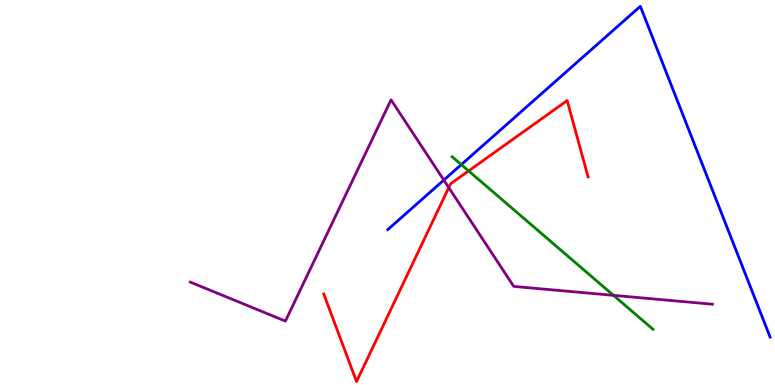[{'lines': ['blue', 'red'], 'intersections': []}, {'lines': ['green', 'red'], 'intersections': [{'x': 6.05, 'y': 5.56}]}, {'lines': ['purple', 'red'], 'intersections': [{'x': 5.79, 'y': 5.13}]}, {'lines': ['blue', 'green'], 'intersections': [{'x': 5.95, 'y': 5.72}]}, {'lines': ['blue', 'purple'], 'intersections': [{'x': 5.73, 'y': 5.32}]}, {'lines': ['green', 'purple'], 'intersections': [{'x': 7.92, 'y': 2.33}]}]